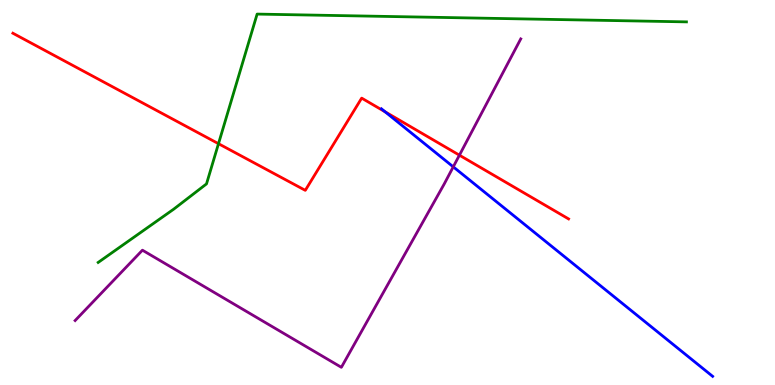[{'lines': ['blue', 'red'], 'intersections': [{'x': 4.97, 'y': 7.1}]}, {'lines': ['green', 'red'], 'intersections': [{'x': 2.82, 'y': 6.27}]}, {'lines': ['purple', 'red'], 'intersections': [{'x': 5.93, 'y': 5.97}]}, {'lines': ['blue', 'green'], 'intersections': []}, {'lines': ['blue', 'purple'], 'intersections': [{'x': 5.85, 'y': 5.67}]}, {'lines': ['green', 'purple'], 'intersections': []}]